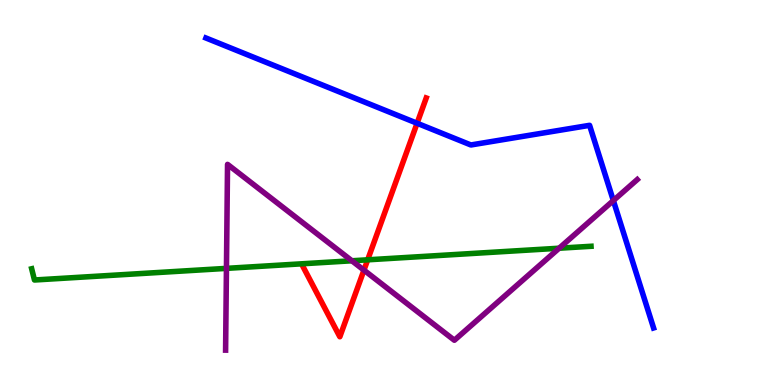[{'lines': ['blue', 'red'], 'intersections': [{'x': 5.38, 'y': 6.8}]}, {'lines': ['green', 'red'], 'intersections': [{'x': 4.74, 'y': 3.25}]}, {'lines': ['purple', 'red'], 'intersections': [{'x': 4.7, 'y': 2.98}]}, {'lines': ['blue', 'green'], 'intersections': []}, {'lines': ['blue', 'purple'], 'intersections': [{'x': 7.91, 'y': 4.79}]}, {'lines': ['green', 'purple'], 'intersections': [{'x': 2.92, 'y': 3.03}, {'x': 4.54, 'y': 3.23}, {'x': 7.21, 'y': 3.55}]}]